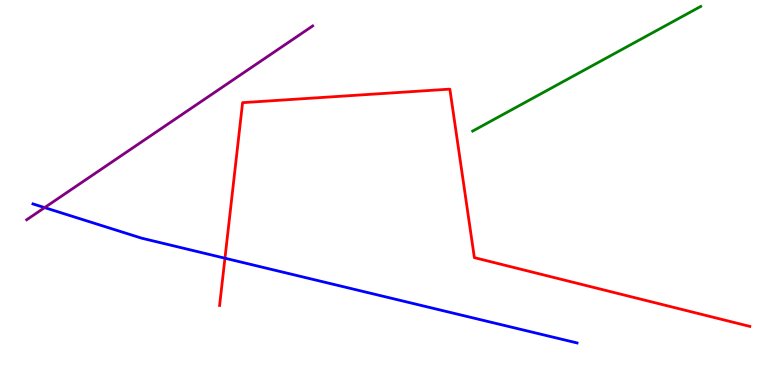[{'lines': ['blue', 'red'], 'intersections': [{'x': 2.9, 'y': 3.29}]}, {'lines': ['green', 'red'], 'intersections': []}, {'lines': ['purple', 'red'], 'intersections': []}, {'lines': ['blue', 'green'], 'intersections': []}, {'lines': ['blue', 'purple'], 'intersections': [{'x': 0.576, 'y': 4.61}]}, {'lines': ['green', 'purple'], 'intersections': []}]